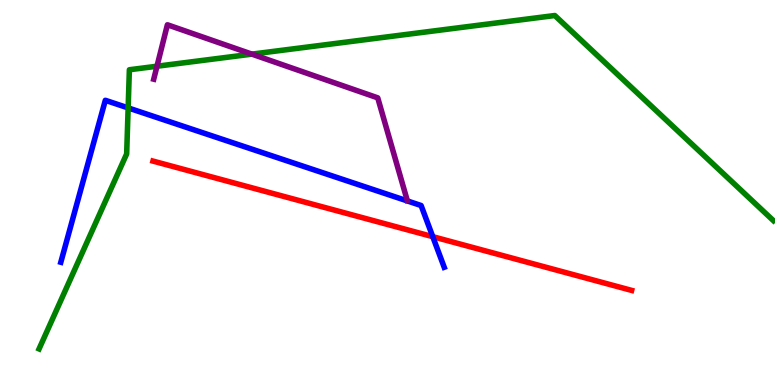[{'lines': ['blue', 'red'], 'intersections': [{'x': 5.58, 'y': 3.85}]}, {'lines': ['green', 'red'], 'intersections': []}, {'lines': ['purple', 'red'], 'intersections': []}, {'lines': ['blue', 'green'], 'intersections': [{'x': 1.65, 'y': 7.2}]}, {'lines': ['blue', 'purple'], 'intersections': []}, {'lines': ['green', 'purple'], 'intersections': [{'x': 2.03, 'y': 8.28}, {'x': 3.25, 'y': 8.59}]}]